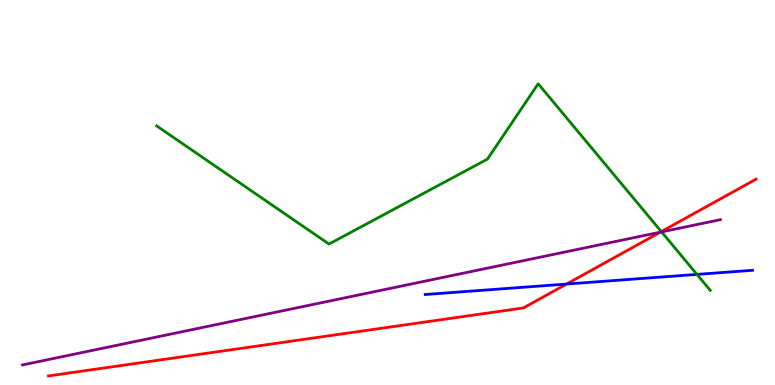[{'lines': ['blue', 'red'], 'intersections': [{'x': 7.31, 'y': 2.62}]}, {'lines': ['green', 'red'], 'intersections': [{'x': 8.53, 'y': 3.98}]}, {'lines': ['purple', 'red'], 'intersections': [{'x': 8.52, 'y': 3.97}]}, {'lines': ['blue', 'green'], 'intersections': [{'x': 8.99, 'y': 2.87}]}, {'lines': ['blue', 'purple'], 'intersections': []}, {'lines': ['green', 'purple'], 'intersections': [{'x': 8.54, 'y': 3.98}]}]